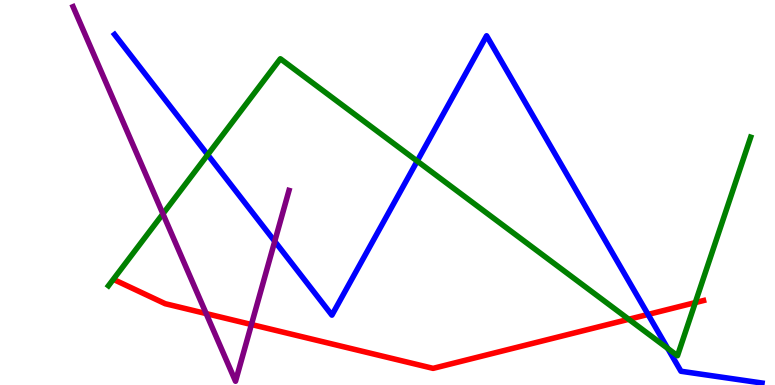[{'lines': ['blue', 'red'], 'intersections': [{'x': 8.36, 'y': 1.83}]}, {'lines': ['green', 'red'], 'intersections': [{'x': 8.11, 'y': 1.71}, {'x': 8.97, 'y': 2.14}]}, {'lines': ['purple', 'red'], 'intersections': [{'x': 2.66, 'y': 1.85}, {'x': 3.24, 'y': 1.57}]}, {'lines': ['blue', 'green'], 'intersections': [{'x': 2.68, 'y': 5.98}, {'x': 5.38, 'y': 5.82}, {'x': 8.62, 'y': 0.95}]}, {'lines': ['blue', 'purple'], 'intersections': [{'x': 3.55, 'y': 3.73}]}, {'lines': ['green', 'purple'], 'intersections': [{'x': 2.1, 'y': 4.45}]}]